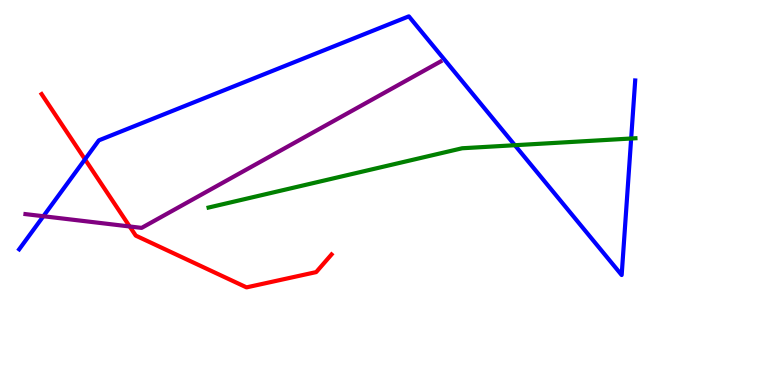[{'lines': ['blue', 'red'], 'intersections': [{'x': 1.1, 'y': 5.86}]}, {'lines': ['green', 'red'], 'intersections': []}, {'lines': ['purple', 'red'], 'intersections': [{'x': 1.67, 'y': 4.12}]}, {'lines': ['blue', 'green'], 'intersections': [{'x': 6.64, 'y': 6.23}, {'x': 8.14, 'y': 6.4}]}, {'lines': ['blue', 'purple'], 'intersections': [{'x': 0.56, 'y': 4.38}]}, {'lines': ['green', 'purple'], 'intersections': []}]